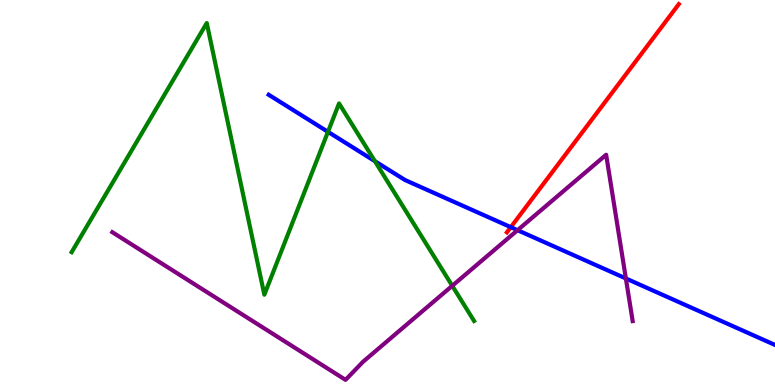[{'lines': ['blue', 'red'], 'intersections': [{'x': 6.59, 'y': 4.1}]}, {'lines': ['green', 'red'], 'intersections': []}, {'lines': ['purple', 'red'], 'intersections': []}, {'lines': ['blue', 'green'], 'intersections': [{'x': 4.23, 'y': 6.58}, {'x': 4.84, 'y': 5.81}]}, {'lines': ['blue', 'purple'], 'intersections': [{'x': 6.68, 'y': 4.02}, {'x': 8.08, 'y': 2.77}]}, {'lines': ['green', 'purple'], 'intersections': [{'x': 5.84, 'y': 2.58}]}]